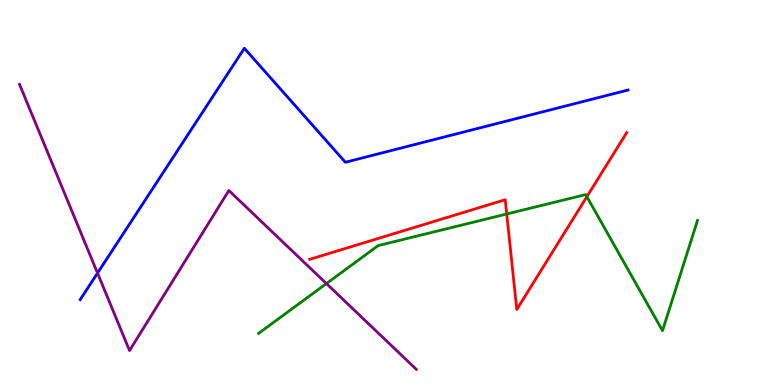[{'lines': ['blue', 'red'], 'intersections': []}, {'lines': ['green', 'red'], 'intersections': [{'x': 6.54, 'y': 4.44}, {'x': 7.57, 'y': 4.89}]}, {'lines': ['purple', 'red'], 'intersections': []}, {'lines': ['blue', 'green'], 'intersections': []}, {'lines': ['blue', 'purple'], 'intersections': [{'x': 1.26, 'y': 2.91}]}, {'lines': ['green', 'purple'], 'intersections': [{'x': 4.21, 'y': 2.63}]}]